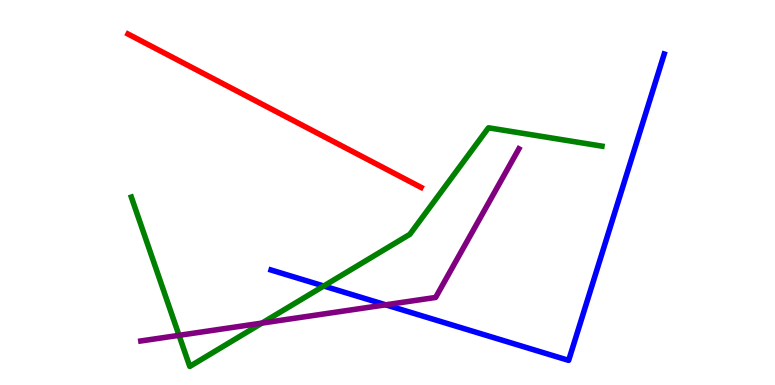[{'lines': ['blue', 'red'], 'intersections': []}, {'lines': ['green', 'red'], 'intersections': []}, {'lines': ['purple', 'red'], 'intersections': []}, {'lines': ['blue', 'green'], 'intersections': [{'x': 4.18, 'y': 2.57}]}, {'lines': ['blue', 'purple'], 'intersections': [{'x': 4.98, 'y': 2.08}]}, {'lines': ['green', 'purple'], 'intersections': [{'x': 2.31, 'y': 1.29}, {'x': 3.38, 'y': 1.61}]}]